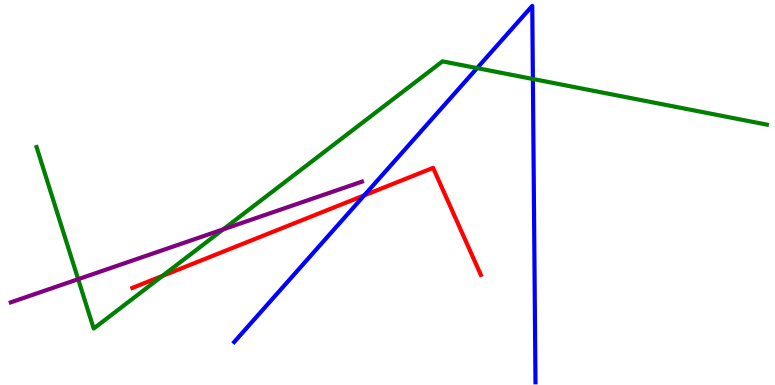[{'lines': ['blue', 'red'], 'intersections': [{'x': 4.7, 'y': 4.93}]}, {'lines': ['green', 'red'], 'intersections': [{'x': 2.1, 'y': 2.83}]}, {'lines': ['purple', 'red'], 'intersections': []}, {'lines': ['blue', 'green'], 'intersections': [{'x': 6.16, 'y': 8.23}, {'x': 6.88, 'y': 7.95}]}, {'lines': ['blue', 'purple'], 'intersections': []}, {'lines': ['green', 'purple'], 'intersections': [{'x': 1.01, 'y': 2.75}, {'x': 2.88, 'y': 4.04}]}]